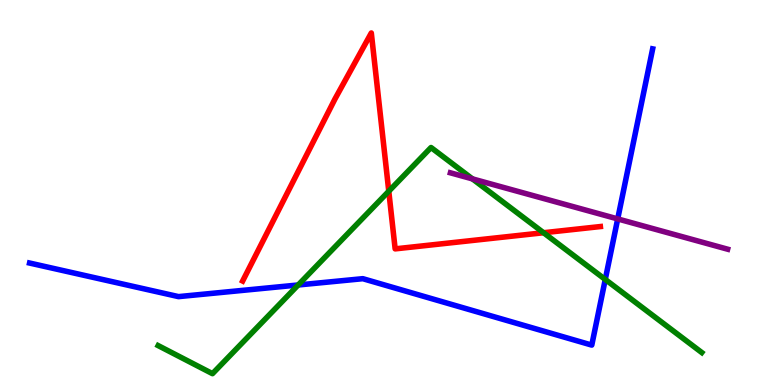[{'lines': ['blue', 'red'], 'intersections': []}, {'lines': ['green', 'red'], 'intersections': [{'x': 5.02, 'y': 5.03}, {'x': 7.01, 'y': 3.95}]}, {'lines': ['purple', 'red'], 'intersections': []}, {'lines': ['blue', 'green'], 'intersections': [{'x': 3.85, 'y': 2.6}, {'x': 7.81, 'y': 2.74}]}, {'lines': ['blue', 'purple'], 'intersections': [{'x': 7.97, 'y': 4.31}]}, {'lines': ['green', 'purple'], 'intersections': [{'x': 6.1, 'y': 5.35}]}]